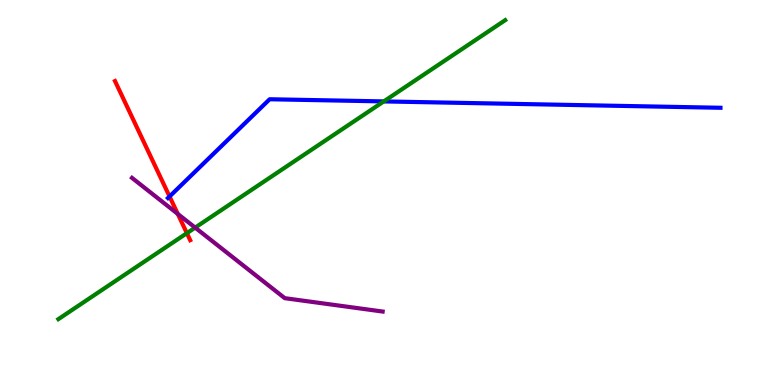[{'lines': ['blue', 'red'], 'intersections': [{'x': 2.19, 'y': 4.9}]}, {'lines': ['green', 'red'], 'intersections': [{'x': 2.41, 'y': 3.94}]}, {'lines': ['purple', 'red'], 'intersections': [{'x': 2.29, 'y': 4.44}]}, {'lines': ['blue', 'green'], 'intersections': [{'x': 4.95, 'y': 7.37}]}, {'lines': ['blue', 'purple'], 'intersections': []}, {'lines': ['green', 'purple'], 'intersections': [{'x': 2.52, 'y': 4.09}]}]